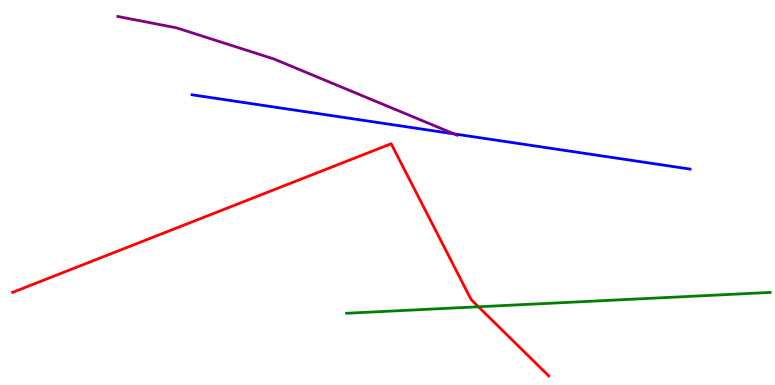[{'lines': ['blue', 'red'], 'intersections': []}, {'lines': ['green', 'red'], 'intersections': [{'x': 6.17, 'y': 2.03}]}, {'lines': ['purple', 'red'], 'intersections': []}, {'lines': ['blue', 'green'], 'intersections': []}, {'lines': ['blue', 'purple'], 'intersections': [{'x': 5.86, 'y': 6.52}]}, {'lines': ['green', 'purple'], 'intersections': []}]